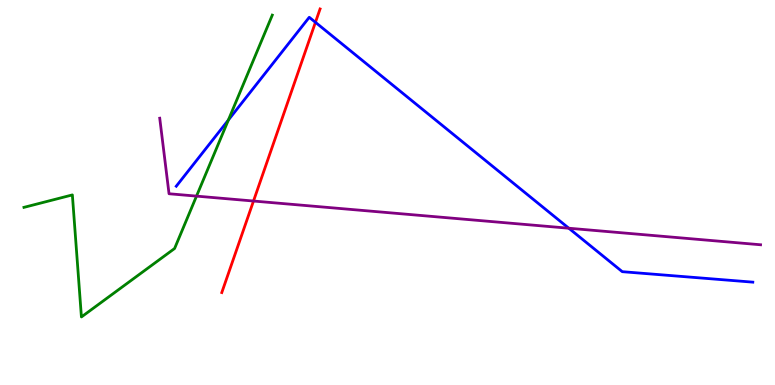[{'lines': ['blue', 'red'], 'intersections': [{'x': 4.07, 'y': 9.42}]}, {'lines': ['green', 'red'], 'intersections': []}, {'lines': ['purple', 'red'], 'intersections': [{'x': 3.27, 'y': 4.78}]}, {'lines': ['blue', 'green'], 'intersections': [{'x': 2.95, 'y': 6.88}]}, {'lines': ['blue', 'purple'], 'intersections': [{'x': 7.34, 'y': 4.07}]}, {'lines': ['green', 'purple'], 'intersections': [{'x': 2.54, 'y': 4.91}]}]